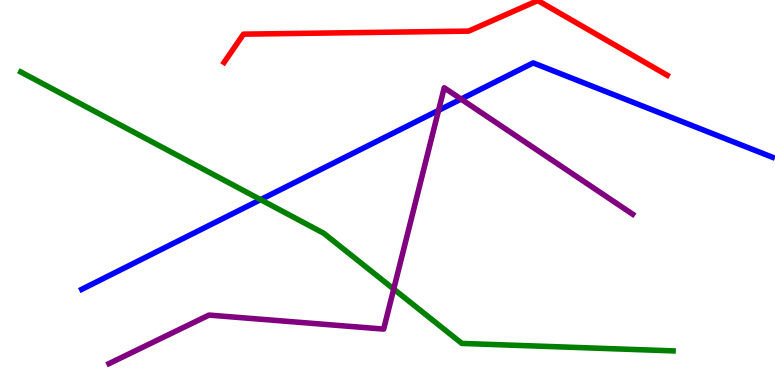[{'lines': ['blue', 'red'], 'intersections': []}, {'lines': ['green', 'red'], 'intersections': []}, {'lines': ['purple', 'red'], 'intersections': []}, {'lines': ['blue', 'green'], 'intersections': [{'x': 3.36, 'y': 4.81}]}, {'lines': ['blue', 'purple'], 'intersections': [{'x': 5.66, 'y': 7.13}, {'x': 5.95, 'y': 7.43}]}, {'lines': ['green', 'purple'], 'intersections': [{'x': 5.08, 'y': 2.49}]}]